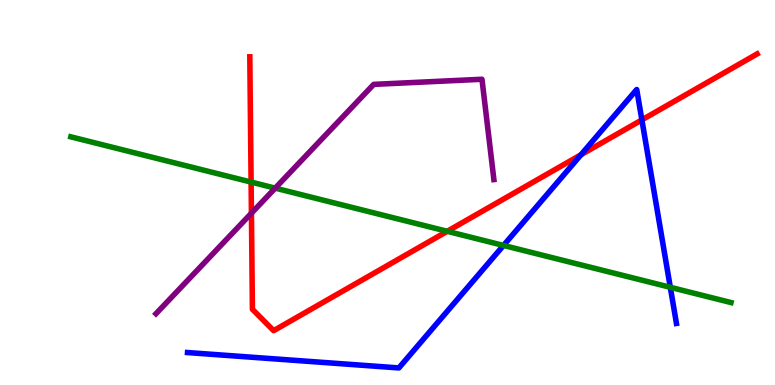[{'lines': ['blue', 'red'], 'intersections': [{'x': 7.5, 'y': 5.98}, {'x': 8.28, 'y': 6.89}]}, {'lines': ['green', 'red'], 'intersections': [{'x': 3.24, 'y': 5.27}, {'x': 5.77, 'y': 3.99}]}, {'lines': ['purple', 'red'], 'intersections': [{'x': 3.24, 'y': 4.46}]}, {'lines': ['blue', 'green'], 'intersections': [{'x': 6.5, 'y': 3.63}, {'x': 8.65, 'y': 2.54}]}, {'lines': ['blue', 'purple'], 'intersections': []}, {'lines': ['green', 'purple'], 'intersections': [{'x': 3.55, 'y': 5.11}]}]